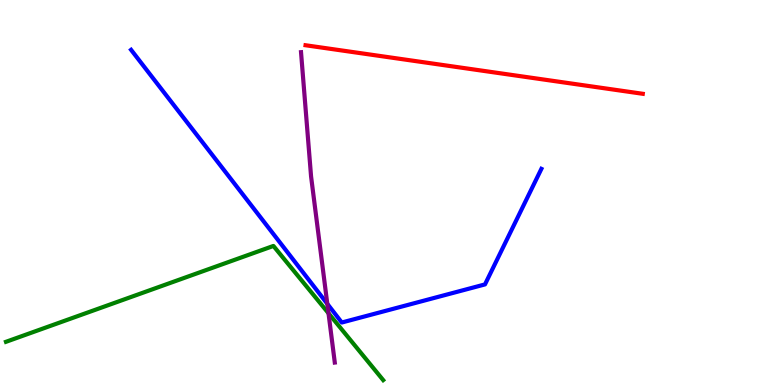[{'lines': ['blue', 'red'], 'intersections': []}, {'lines': ['green', 'red'], 'intersections': []}, {'lines': ['purple', 'red'], 'intersections': []}, {'lines': ['blue', 'green'], 'intersections': []}, {'lines': ['blue', 'purple'], 'intersections': [{'x': 4.22, 'y': 2.11}]}, {'lines': ['green', 'purple'], 'intersections': [{'x': 4.24, 'y': 1.86}]}]